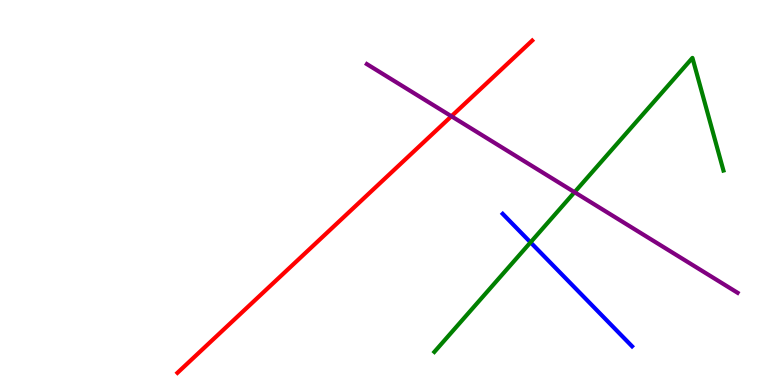[{'lines': ['blue', 'red'], 'intersections': []}, {'lines': ['green', 'red'], 'intersections': []}, {'lines': ['purple', 'red'], 'intersections': [{'x': 5.82, 'y': 6.98}]}, {'lines': ['blue', 'green'], 'intersections': [{'x': 6.85, 'y': 3.71}]}, {'lines': ['blue', 'purple'], 'intersections': []}, {'lines': ['green', 'purple'], 'intersections': [{'x': 7.41, 'y': 5.01}]}]